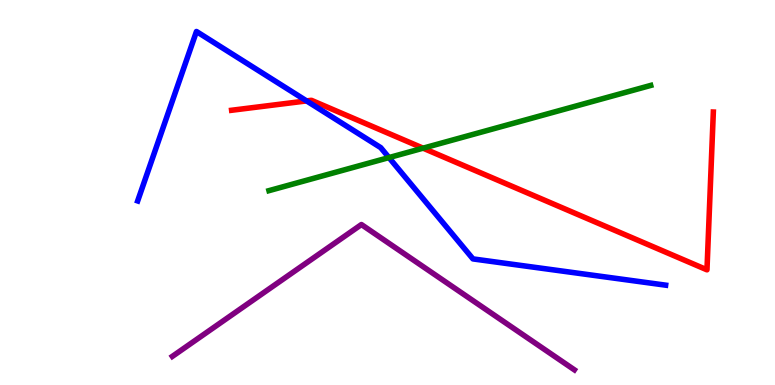[{'lines': ['blue', 'red'], 'intersections': [{'x': 3.96, 'y': 7.38}]}, {'lines': ['green', 'red'], 'intersections': [{'x': 5.46, 'y': 6.15}]}, {'lines': ['purple', 'red'], 'intersections': []}, {'lines': ['blue', 'green'], 'intersections': [{'x': 5.02, 'y': 5.91}]}, {'lines': ['blue', 'purple'], 'intersections': []}, {'lines': ['green', 'purple'], 'intersections': []}]